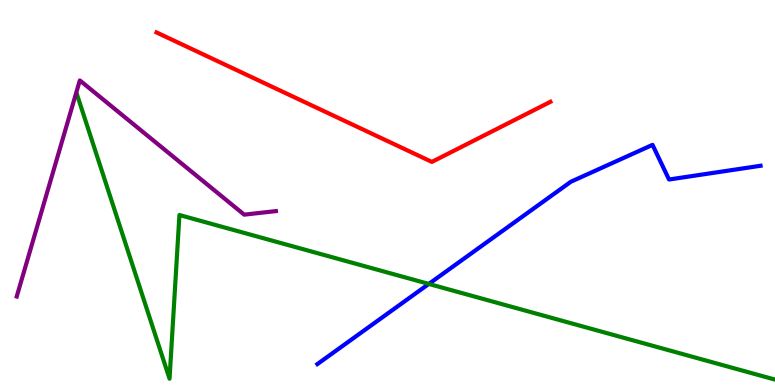[{'lines': ['blue', 'red'], 'intersections': []}, {'lines': ['green', 'red'], 'intersections': []}, {'lines': ['purple', 'red'], 'intersections': []}, {'lines': ['blue', 'green'], 'intersections': [{'x': 5.53, 'y': 2.63}]}, {'lines': ['blue', 'purple'], 'intersections': []}, {'lines': ['green', 'purple'], 'intersections': []}]